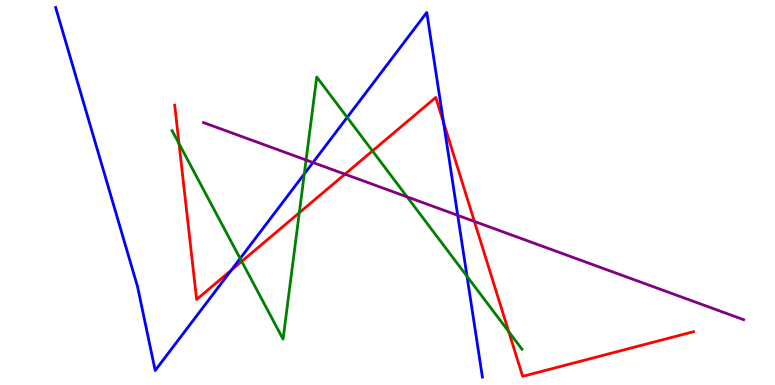[{'lines': ['blue', 'red'], 'intersections': [{'x': 2.98, 'y': 2.98}, {'x': 5.72, 'y': 6.82}]}, {'lines': ['green', 'red'], 'intersections': [{'x': 2.31, 'y': 6.27}, {'x': 3.12, 'y': 3.21}, {'x': 3.86, 'y': 4.47}, {'x': 4.81, 'y': 6.08}, {'x': 6.56, 'y': 1.39}]}, {'lines': ['purple', 'red'], 'intersections': [{'x': 4.45, 'y': 5.48}, {'x': 6.12, 'y': 4.25}]}, {'lines': ['blue', 'green'], 'intersections': [{'x': 3.1, 'y': 3.29}, {'x': 3.93, 'y': 5.48}, {'x': 4.48, 'y': 6.95}, {'x': 6.03, 'y': 2.82}]}, {'lines': ['blue', 'purple'], 'intersections': [{'x': 4.04, 'y': 5.78}, {'x': 5.91, 'y': 4.41}]}, {'lines': ['green', 'purple'], 'intersections': [{'x': 3.95, 'y': 5.84}, {'x': 5.25, 'y': 4.89}]}]